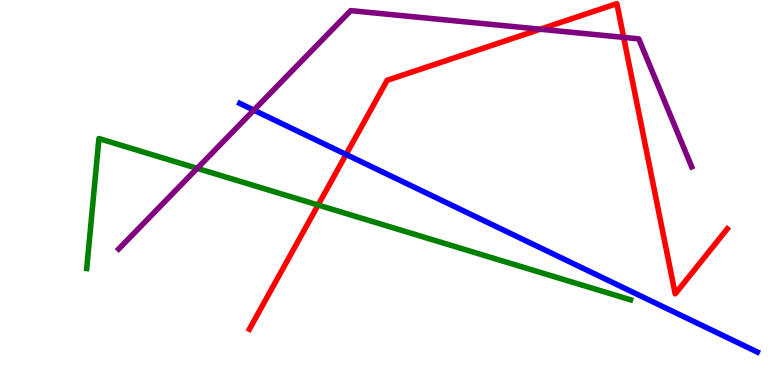[{'lines': ['blue', 'red'], 'intersections': [{'x': 4.47, 'y': 5.99}]}, {'lines': ['green', 'red'], 'intersections': [{'x': 4.1, 'y': 4.67}]}, {'lines': ['purple', 'red'], 'intersections': [{'x': 6.97, 'y': 9.24}, {'x': 8.05, 'y': 9.03}]}, {'lines': ['blue', 'green'], 'intersections': []}, {'lines': ['blue', 'purple'], 'intersections': [{'x': 3.28, 'y': 7.14}]}, {'lines': ['green', 'purple'], 'intersections': [{'x': 2.54, 'y': 5.63}]}]